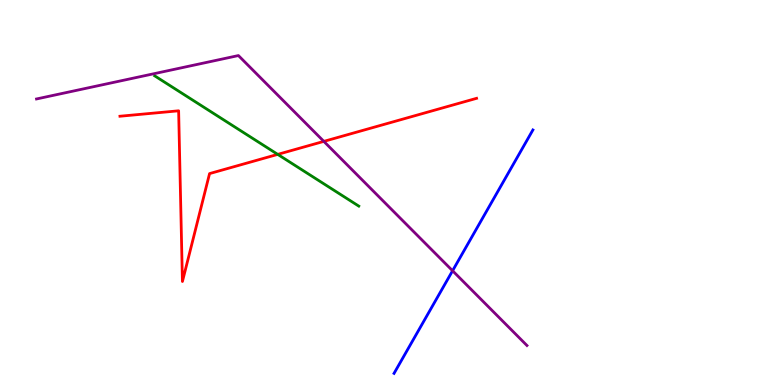[{'lines': ['blue', 'red'], 'intersections': []}, {'lines': ['green', 'red'], 'intersections': [{'x': 3.58, 'y': 5.99}]}, {'lines': ['purple', 'red'], 'intersections': [{'x': 4.18, 'y': 6.33}]}, {'lines': ['blue', 'green'], 'intersections': []}, {'lines': ['blue', 'purple'], 'intersections': [{'x': 5.84, 'y': 2.97}]}, {'lines': ['green', 'purple'], 'intersections': []}]